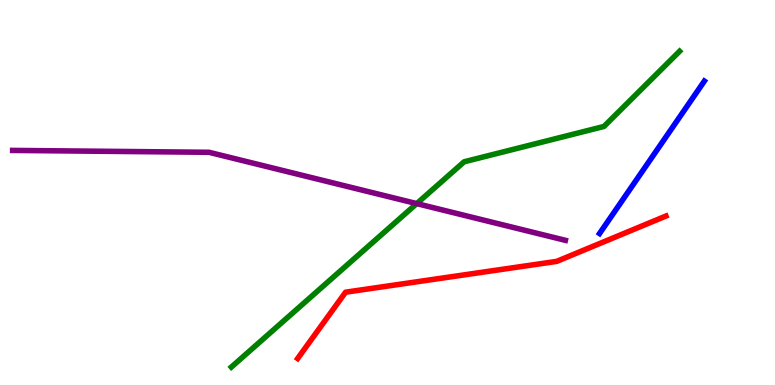[{'lines': ['blue', 'red'], 'intersections': []}, {'lines': ['green', 'red'], 'intersections': []}, {'lines': ['purple', 'red'], 'intersections': []}, {'lines': ['blue', 'green'], 'intersections': []}, {'lines': ['blue', 'purple'], 'intersections': []}, {'lines': ['green', 'purple'], 'intersections': [{'x': 5.38, 'y': 4.71}]}]